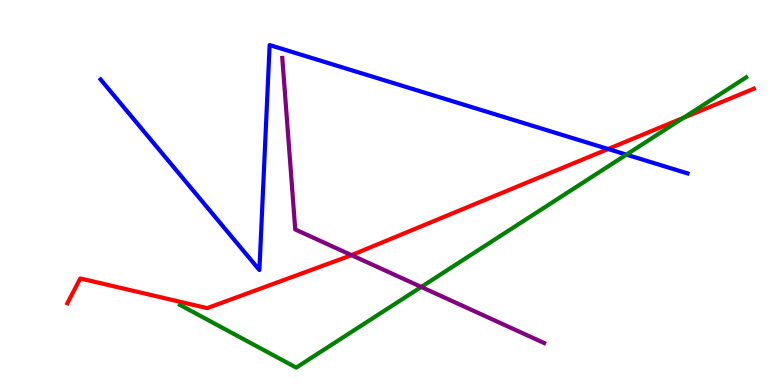[{'lines': ['blue', 'red'], 'intersections': [{'x': 7.85, 'y': 6.13}]}, {'lines': ['green', 'red'], 'intersections': [{'x': 8.82, 'y': 6.94}]}, {'lines': ['purple', 'red'], 'intersections': [{'x': 4.54, 'y': 3.37}]}, {'lines': ['blue', 'green'], 'intersections': [{'x': 8.08, 'y': 5.98}]}, {'lines': ['blue', 'purple'], 'intersections': []}, {'lines': ['green', 'purple'], 'intersections': [{'x': 5.44, 'y': 2.55}]}]